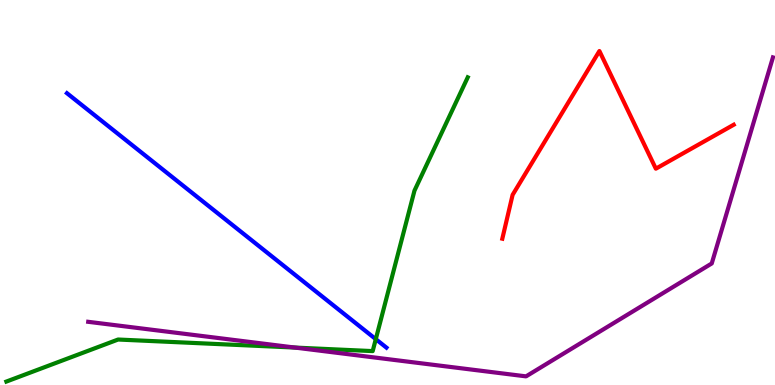[{'lines': ['blue', 'red'], 'intersections': []}, {'lines': ['green', 'red'], 'intersections': []}, {'lines': ['purple', 'red'], 'intersections': []}, {'lines': ['blue', 'green'], 'intersections': [{'x': 4.85, 'y': 1.19}]}, {'lines': ['blue', 'purple'], 'intersections': []}, {'lines': ['green', 'purple'], 'intersections': [{'x': 3.81, 'y': 0.972}]}]